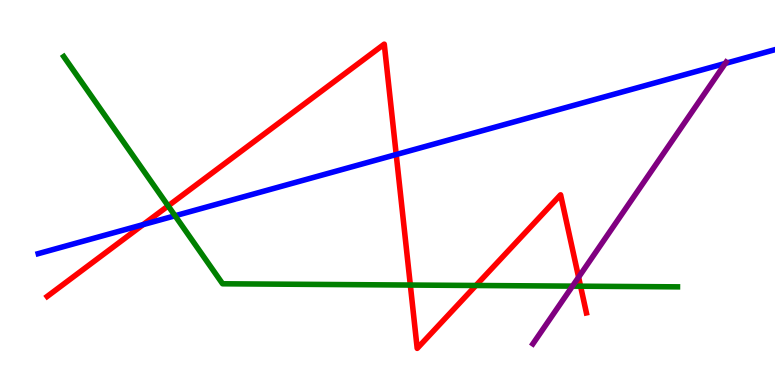[{'lines': ['blue', 'red'], 'intersections': [{'x': 1.85, 'y': 4.17}, {'x': 5.11, 'y': 5.99}]}, {'lines': ['green', 'red'], 'intersections': [{'x': 2.17, 'y': 4.65}, {'x': 5.29, 'y': 2.6}, {'x': 6.14, 'y': 2.58}, {'x': 7.49, 'y': 2.57}]}, {'lines': ['purple', 'red'], 'intersections': [{'x': 7.47, 'y': 2.8}]}, {'lines': ['blue', 'green'], 'intersections': [{'x': 2.26, 'y': 4.4}]}, {'lines': ['blue', 'purple'], 'intersections': [{'x': 9.36, 'y': 8.35}]}, {'lines': ['green', 'purple'], 'intersections': [{'x': 7.39, 'y': 2.57}]}]